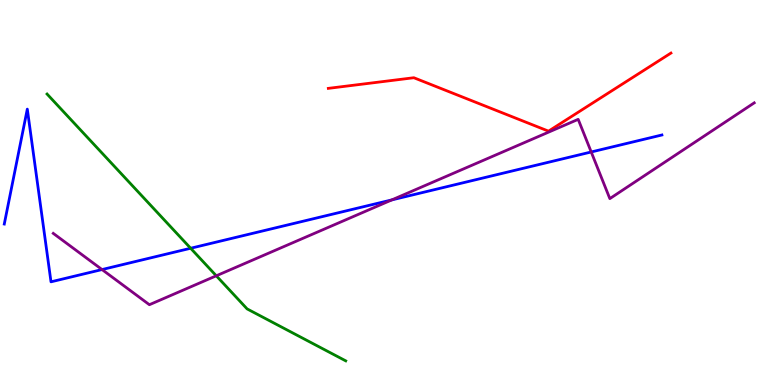[{'lines': ['blue', 'red'], 'intersections': []}, {'lines': ['green', 'red'], 'intersections': []}, {'lines': ['purple', 'red'], 'intersections': []}, {'lines': ['blue', 'green'], 'intersections': [{'x': 2.46, 'y': 3.55}]}, {'lines': ['blue', 'purple'], 'intersections': [{'x': 1.32, 'y': 3.0}, {'x': 5.06, 'y': 4.81}, {'x': 7.63, 'y': 6.05}]}, {'lines': ['green', 'purple'], 'intersections': [{'x': 2.79, 'y': 2.84}]}]